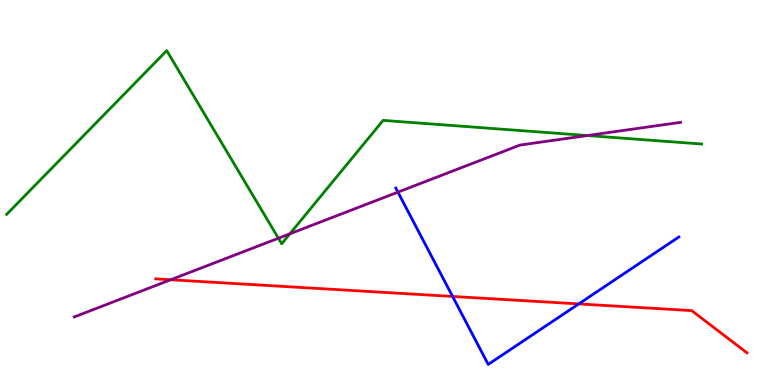[{'lines': ['blue', 'red'], 'intersections': [{'x': 5.84, 'y': 2.3}, {'x': 7.47, 'y': 2.11}]}, {'lines': ['green', 'red'], 'intersections': []}, {'lines': ['purple', 'red'], 'intersections': [{'x': 2.2, 'y': 2.73}]}, {'lines': ['blue', 'green'], 'intersections': []}, {'lines': ['blue', 'purple'], 'intersections': [{'x': 5.13, 'y': 5.01}]}, {'lines': ['green', 'purple'], 'intersections': [{'x': 3.59, 'y': 3.81}, {'x': 3.74, 'y': 3.93}, {'x': 7.58, 'y': 6.48}]}]